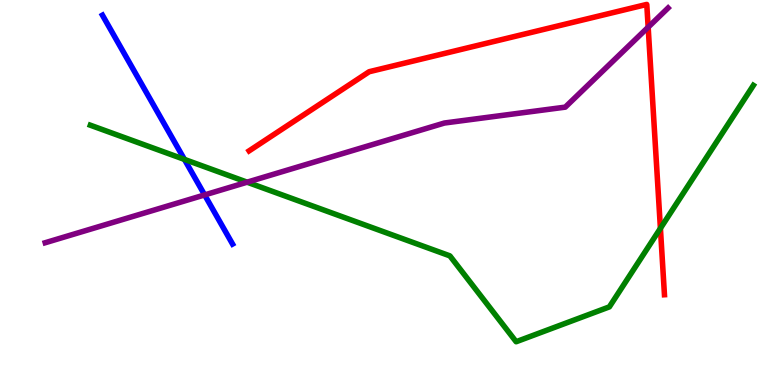[{'lines': ['blue', 'red'], 'intersections': []}, {'lines': ['green', 'red'], 'intersections': [{'x': 8.52, 'y': 4.07}]}, {'lines': ['purple', 'red'], 'intersections': [{'x': 8.36, 'y': 9.29}]}, {'lines': ['blue', 'green'], 'intersections': [{'x': 2.38, 'y': 5.86}]}, {'lines': ['blue', 'purple'], 'intersections': [{'x': 2.64, 'y': 4.94}]}, {'lines': ['green', 'purple'], 'intersections': [{'x': 3.19, 'y': 5.27}]}]